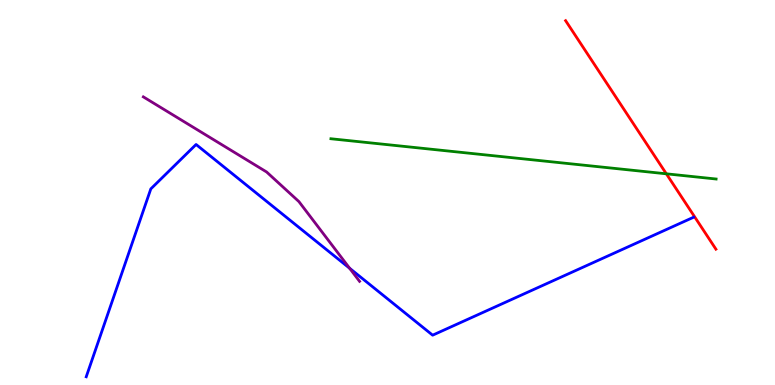[{'lines': ['blue', 'red'], 'intersections': []}, {'lines': ['green', 'red'], 'intersections': [{'x': 8.6, 'y': 5.49}]}, {'lines': ['purple', 'red'], 'intersections': []}, {'lines': ['blue', 'green'], 'intersections': []}, {'lines': ['blue', 'purple'], 'intersections': [{'x': 4.51, 'y': 3.03}]}, {'lines': ['green', 'purple'], 'intersections': []}]